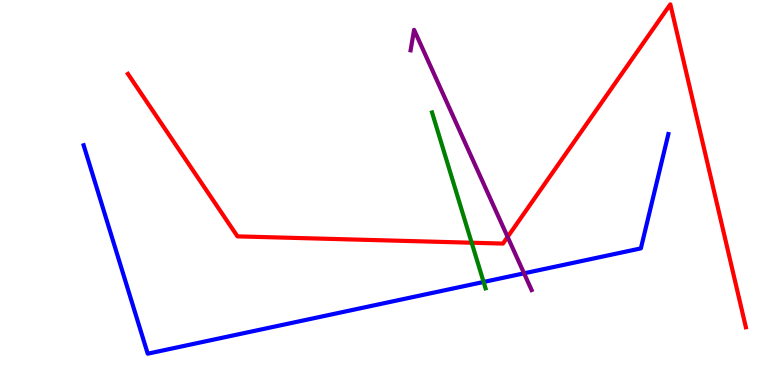[{'lines': ['blue', 'red'], 'intersections': []}, {'lines': ['green', 'red'], 'intersections': [{'x': 6.09, 'y': 3.7}]}, {'lines': ['purple', 'red'], 'intersections': [{'x': 6.55, 'y': 3.85}]}, {'lines': ['blue', 'green'], 'intersections': [{'x': 6.24, 'y': 2.68}]}, {'lines': ['blue', 'purple'], 'intersections': [{'x': 6.76, 'y': 2.9}]}, {'lines': ['green', 'purple'], 'intersections': []}]